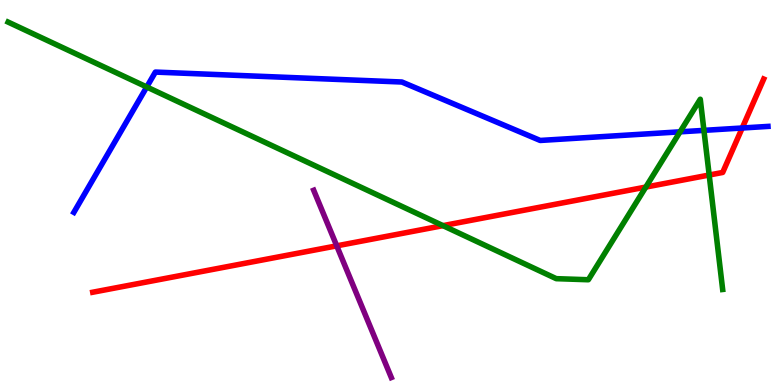[{'lines': ['blue', 'red'], 'intersections': [{'x': 9.58, 'y': 6.68}]}, {'lines': ['green', 'red'], 'intersections': [{'x': 5.72, 'y': 4.14}, {'x': 8.33, 'y': 5.14}, {'x': 9.15, 'y': 5.45}]}, {'lines': ['purple', 'red'], 'intersections': [{'x': 4.34, 'y': 3.61}]}, {'lines': ['blue', 'green'], 'intersections': [{'x': 1.89, 'y': 7.74}, {'x': 8.77, 'y': 6.58}, {'x': 9.08, 'y': 6.61}]}, {'lines': ['blue', 'purple'], 'intersections': []}, {'lines': ['green', 'purple'], 'intersections': []}]